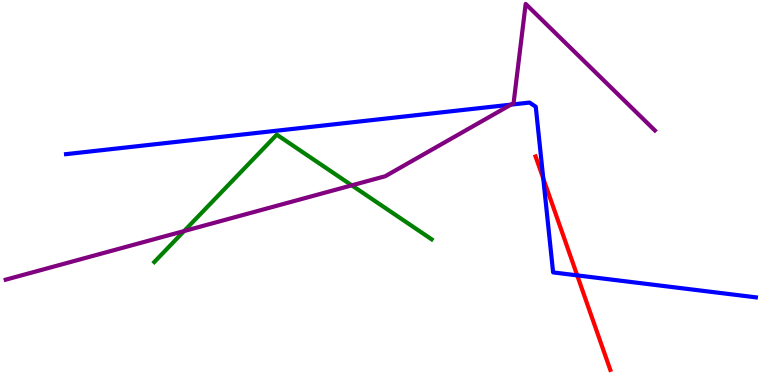[{'lines': ['blue', 'red'], 'intersections': [{'x': 7.01, 'y': 5.36}, {'x': 7.45, 'y': 2.85}]}, {'lines': ['green', 'red'], 'intersections': []}, {'lines': ['purple', 'red'], 'intersections': []}, {'lines': ['blue', 'green'], 'intersections': []}, {'lines': ['blue', 'purple'], 'intersections': [{'x': 6.59, 'y': 7.28}]}, {'lines': ['green', 'purple'], 'intersections': [{'x': 2.38, 'y': 4.0}, {'x': 4.54, 'y': 5.19}]}]